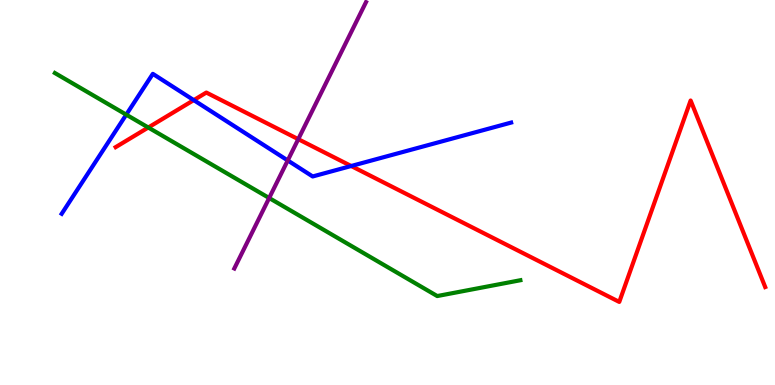[{'lines': ['blue', 'red'], 'intersections': [{'x': 2.5, 'y': 7.4}, {'x': 4.53, 'y': 5.69}]}, {'lines': ['green', 'red'], 'intersections': [{'x': 1.91, 'y': 6.69}]}, {'lines': ['purple', 'red'], 'intersections': [{'x': 3.85, 'y': 6.39}]}, {'lines': ['blue', 'green'], 'intersections': [{'x': 1.63, 'y': 7.02}]}, {'lines': ['blue', 'purple'], 'intersections': [{'x': 3.71, 'y': 5.83}]}, {'lines': ['green', 'purple'], 'intersections': [{'x': 3.47, 'y': 4.86}]}]